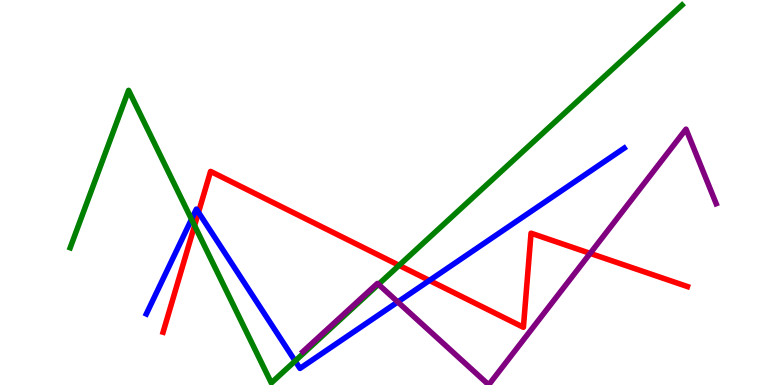[{'lines': ['blue', 'red'], 'intersections': [{'x': 2.56, 'y': 4.48}, {'x': 5.54, 'y': 2.72}]}, {'lines': ['green', 'red'], 'intersections': [{'x': 2.51, 'y': 4.14}, {'x': 5.15, 'y': 3.11}]}, {'lines': ['purple', 'red'], 'intersections': [{'x': 7.61, 'y': 3.42}]}, {'lines': ['blue', 'green'], 'intersections': [{'x': 2.47, 'y': 4.3}, {'x': 3.81, 'y': 0.624}]}, {'lines': ['blue', 'purple'], 'intersections': [{'x': 5.13, 'y': 2.16}]}, {'lines': ['green', 'purple'], 'intersections': [{'x': 4.88, 'y': 2.61}]}]